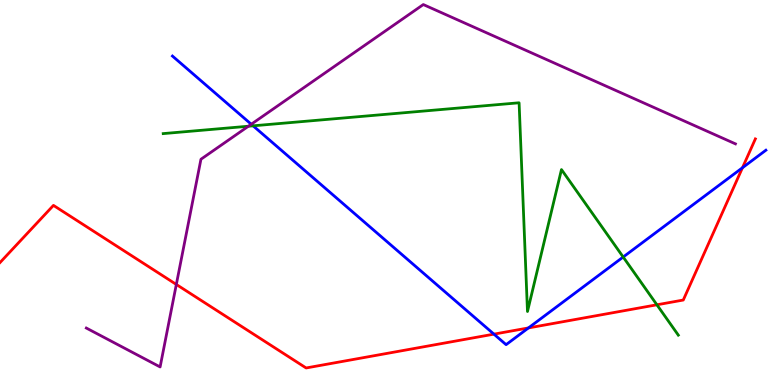[{'lines': ['blue', 'red'], 'intersections': [{'x': 6.37, 'y': 1.32}, {'x': 6.82, 'y': 1.48}, {'x': 9.58, 'y': 5.64}]}, {'lines': ['green', 'red'], 'intersections': [{'x': 8.48, 'y': 2.08}]}, {'lines': ['purple', 'red'], 'intersections': [{'x': 2.28, 'y': 2.61}]}, {'lines': ['blue', 'green'], 'intersections': [{'x': 3.27, 'y': 6.73}, {'x': 8.04, 'y': 3.32}]}, {'lines': ['blue', 'purple'], 'intersections': [{'x': 3.24, 'y': 6.77}]}, {'lines': ['green', 'purple'], 'intersections': [{'x': 3.21, 'y': 6.72}]}]